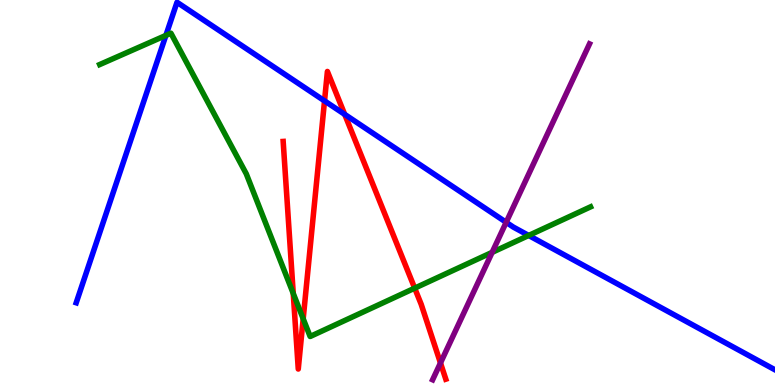[{'lines': ['blue', 'red'], 'intersections': [{'x': 4.19, 'y': 7.38}, {'x': 4.45, 'y': 7.03}]}, {'lines': ['green', 'red'], 'intersections': [{'x': 3.78, 'y': 2.38}, {'x': 3.91, 'y': 1.72}, {'x': 5.35, 'y': 2.52}]}, {'lines': ['purple', 'red'], 'intersections': [{'x': 5.68, 'y': 0.572}]}, {'lines': ['blue', 'green'], 'intersections': [{'x': 2.14, 'y': 9.08}, {'x': 6.82, 'y': 3.88}]}, {'lines': ['blue', 'purple'], 'intersections': [{'x': 6.53, 'y': 4.23}]}, {'lines': ['green', 'purple'], 'intersections': [{'x': 6.35, 'y': 3.45}]}]